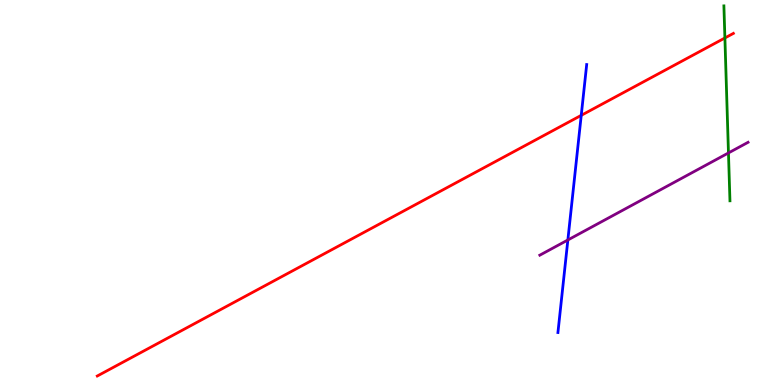[{'lines': ['blue', 'red'], 'intersections': [{'x': 7.5, 'y': 7.0}]}, {'lines': ['green', 'red'], 'intersections': [{'x': 9.35, 'y': 9.01}]}, {'lines': ['purple', 'red'], 'intersections': []}, {'lines': ['blue', 'green'], 'intersections': []}, {'lines': ['blue', 'purple'], 'intersections': [{'x': 7.33, 'y': 3.77}]}, {'lines': ['green', 'purple'], 'intersections': [{'x': 9.4, 'y': 6.03}]}]